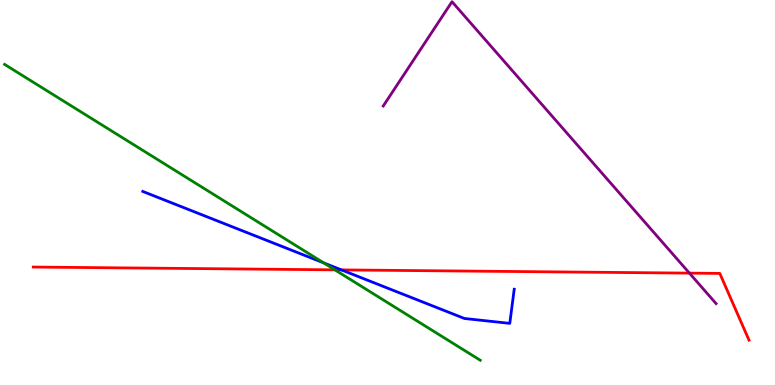[{'lines': ['blue', 'red'], 'intersections': [{'x': 4.41, 'y': 2.99}]}, {'lines': ['green', 'red'], 'intersections': [{'x': 4.32, 'y': 2.99}]}, {'lines': ['purple', 'red'], 'intersections': [{'x': 8.9, 'y': 2.91}]}, {'lines': ['blue', 'green'], 'intersections': [{'x': 4.18, 'y': 3.17}]}, {'lines': ['blue', 'purple'], 'intersections': []}, {'lines': ['green', 'purple'], 'intersections': []}]